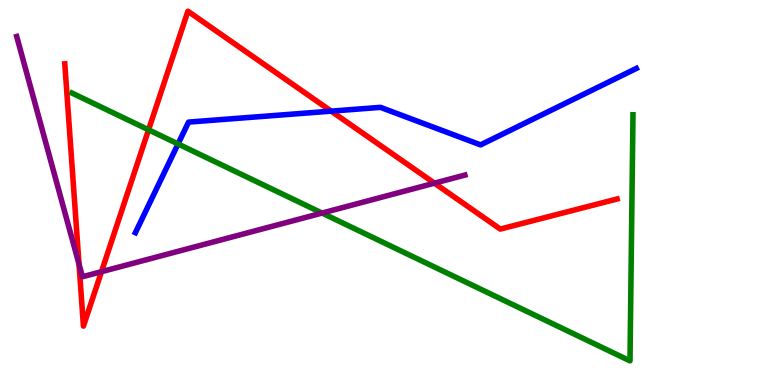[{'lines': ['blue', 'red'], 'intersections': [{'x': 4.27, 'y': 7.11}]}, {'lines': ['green', 'red'], 'intersections': [{'x': 1.92, 'y': 6.63}]}, {'lines': ['purple', 'red'], 'intersections': [{'x': 1.02, 'y': 3.14}, {'x': 1.31, 'y': 2.94}, {'x': 5.61, 'y': 5.24}]}, {'lines': ['blue', 'green'], 'intersections': [{'x': 2.3, 'y': 6.26}]}, {'lines': ['blue', 'purple'], 'intersections': []}, {'lines': ['green', 'purple'], 'intersections': [{'x': 4.16, 'y': 4.47}]}]